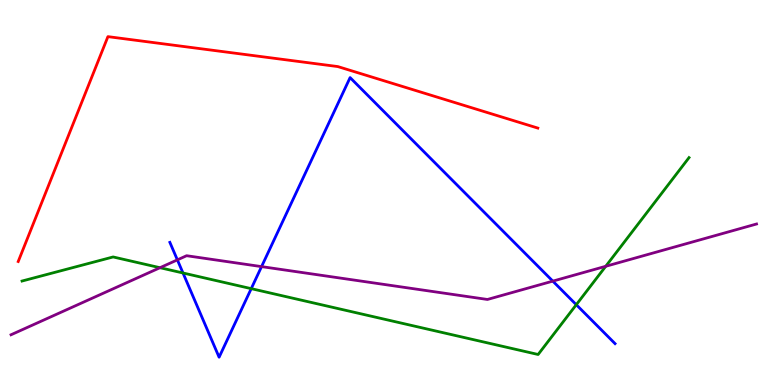[{'lines': ['blue', 'red'], 'intersections': []}, {'lines': ['green', 'red'], 'intersections': []}, {'lines': ['purple', 'red'], 'intersections': []}, {'lines': ['blue', 'green'], 'intersections': [{'x': 2.36, 'y': 2.91}, {'x': 3.24, 'y': 2.5}, {'x': 7.44, 'y': 2.09}]}, {'lines': ['blue', 'purple'], 'intersections': [{'x': 2.29, 'y': 3.25}, {'x': 3.37, 'y': 3.07}, {'x': 7.13, 'y': 2.7}]}, {'lines': ['green', 'purple'], 'intersections': [{'x': 2.06, 'y': 3.05}, {'x': 7.82, 'y': 3.08}]}]